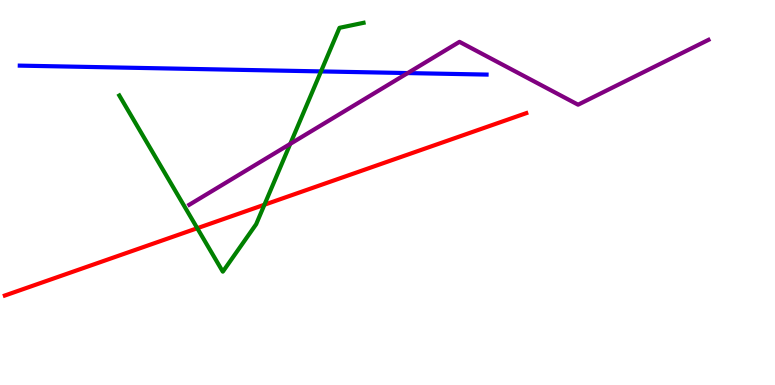[{'lines': ['blue', 'red'], 'intersections': []}, {'lines': ['green', 'red'], 'intersections': [{'x': 2.55, 'y': 4.07}, {'x': 3.41, 'y': 4.68}]}, {'lines': ['purple', 'red'], 'intersections': []}, {'lines': ['blue', 'green'], 'intersections': [{'x': 4.14, 'y': 8.15}]}, {'lines': ['blue', 'purple'], 'intersections': [{'x': 5.26, 'y': 8.1}]}, {'lines': ['green', 'purple'], 'intersections': [{'x': 3.75, 'y': 6.26}]}]